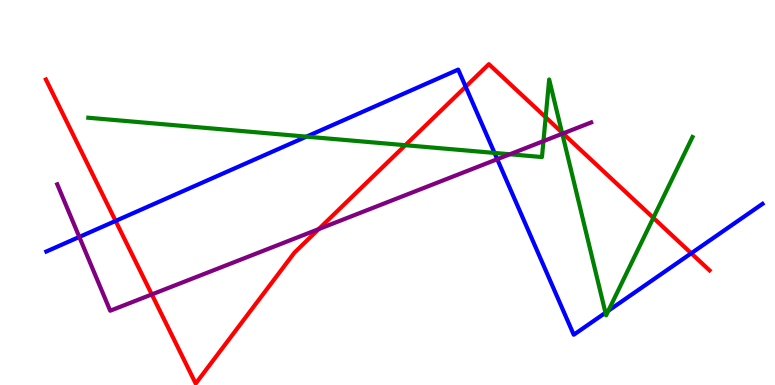[{'lines': ['blue', 'red'], 'intersections': [{'x': 1.49, 'y': 4.26}, {'x': 6.01, 'y': 7.75}, {'x': 8.92, 'y': 3.42}]}, {'lines': ['green', 'red'], 'intersections': [{'x': 5.23, 'y': 6.23}, {'x': 7.04, 'y': 6.95}, {'x': 7.25, 'y': 6.56}, {'x': 8.43, 'y': 4.34}]}, {'lines': ['purple', 'red'], 'intersections': [{'x': 1.96, 'y': 2.35}, {'x': 4.11, 'y': 4.05}, {'x': 7.26, 'y': 6.53}]}, {'lines': ['blue', 'green'], 'intersections': [{'x': 3.95, 'y': 6.45}, {'x': 6.38, 'y': 6.03}, {'x': 7.81, 'y': 1.88}, {'x': 7.85, 'y': 1.93}]}, {'lines': ['blue', 'purple'], 'intersections': [{'x': 1.02, 'y': 3.85}, {'x': 6.42, 'y': 5.86}]}, {'lines': ['green', 'purple'], 'intersections': [{'x': 6.58, 'y': 5.99}, {'x': 7.01, 'y': 6.33}, {'x': 7.26, 'y': 6.53}]}]